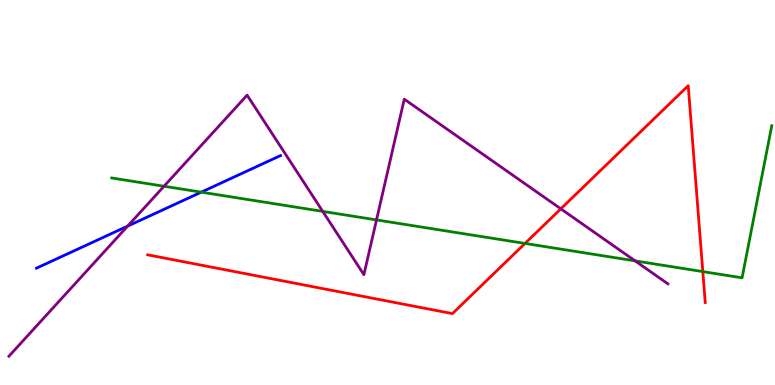[{'lines': ['blue', 'red'], 'intersections': []}, {'lines': ['green', 'red'], 'intersections': [{'x': 6.77, 'y': 3.68}, {'x': 9.07, 'y': 2.95}]}, {'lines': ['purple', 'red'], 'intersections': [{'x': 7.24, 'y': 4.58}]}, {'lines': ['blue', 'green'], 'intersections': [{'x': 2.6, 'y': 5.01}]}, {'lines': ['blue', 'purple'], 'intersections': [{'x': 1.65, 'y': 4.13}]}, {'lines': ['green', 'purple'], 'intersections': [{'x': 2.12, 'y': 5.16}, {'x': 4.16, 'y': 4.51}, {'x': 4.86, 'y': 4.29}, {'x': 8.19, 'y': 3.22}]}]